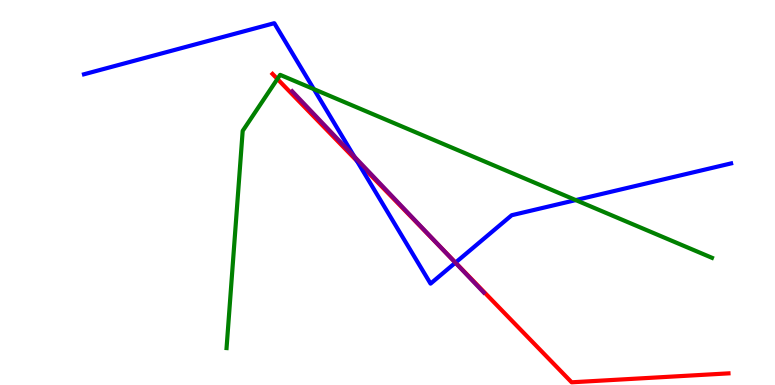[{'lines': ['blue', 'red'], 'intersections': [{'x': 4.61, 'y': 5.82}, {'x': 5.88, 'y': 3.18}]}, {'lines': ['green', 'red'], 'intersections': [{'x': 3.58, 'y': 7.95}]}, {'lines': ['purple', 'red'], 'intersections': [{'x': 5.71, 'y': 3.53}]}, {'lines': ['blue', 'green'], 'intersections': [{'x': 4.05, 'y': 7.68}, {'x': 7.43, 'y': 4.8}]}, {'lines': ['blue', 'purple'], 'intersections': [{'x': 4.57, 'y': 5.93}, {'x': 5.88, 'y': 3.18}]}, {'lines': ['green', 'purple'], 'intersections': []}]